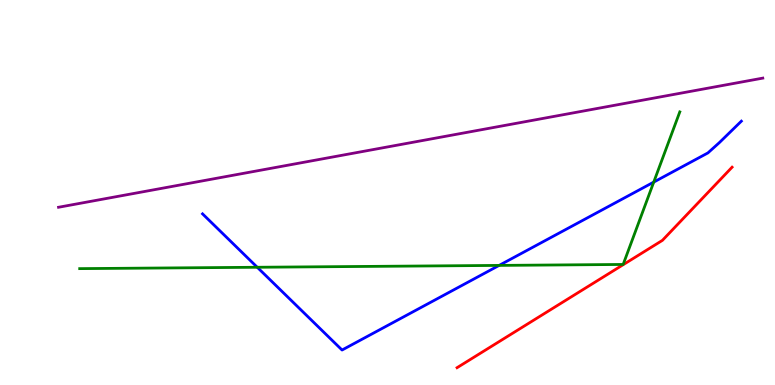[{'lines': ['blue', 'red'], 'intersections': []}, {'lines': ['green', 'red'], 'intersections': []}, {'lines': ['purple', 'red'], 'intersections': []}, {'lines': ['blue', 'green'], 'intersections': [{'x': 3.32, 'y': 3.06}, {'x': 6.44, 'y': 3.11}, {'x': 8.44, 'y': 5.27}]}, {'lines': ['blue', 'purple'], 'intersections': []}, {'lines': ['green', 'purple'], 'intersections': []}]